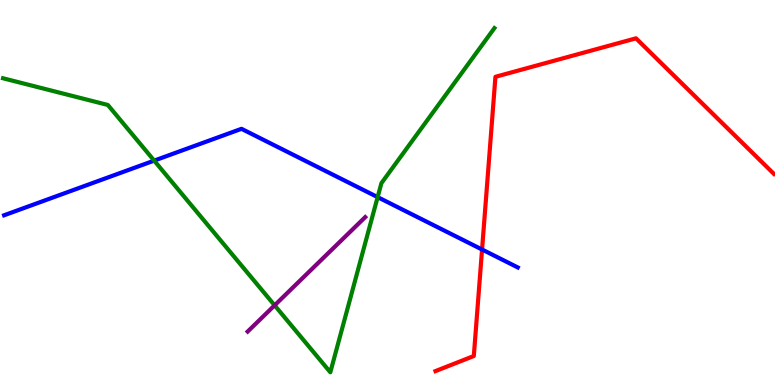[{'lines': ['blue', 'red'], 'intersections': [{'x': 6.22, 'y': 3.52}]}, {'lines': ['green', 'red'], 'intersections': []}, {'lines': ['purple', 'red'], 'intersections': []}, {'lines': ['blue', 'green'], 'intersections': [{'x': 1.99, 'y': 5.83}, {'x': 4.87, 'y': 4.88}]}, {'lines': ['blue', 'purple'], 'intersections': []}, {'lines': ['green', 'purple'], 'intersections': [{'x': 3.54, 'y': 2.07}]}]